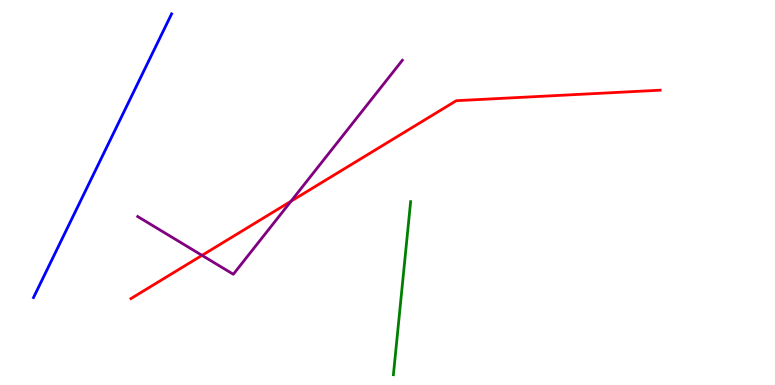[{'lines': ['blue', 'red'], 'intersections': []}, {'lines': ['green', 'red'], 'intersections': []}, {'lines': ['purple', 'red'], 'intersections': [{'x': 2.61, 'y': 3.37}, {'x': 3.75, 'y': 4.77}]}, {'lines': ['blue', 'green'], 'intersections': []}, {'lines': ['blue', 'purple'], 'intersections': []}, {'lines': ['green', 'purple'], 'intersections': []}]